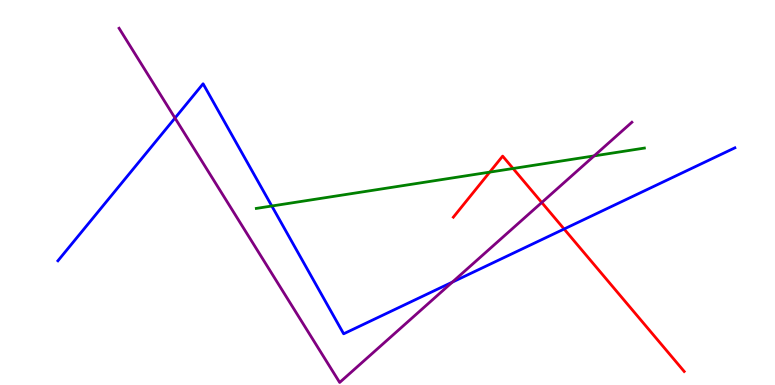[{'lines': ['blue', 'red'], 'intersections': [{'x': 7.28, 'y': 4.05}]}, {'lines': ['green', 'red'], 'intersections': [{'x': 6.32, 'y': 5.53}, {'x': 6.62, 'y': 5.62}]}, {'lines': ['purple', 'red'], 'intersections': [{'x': 6.99, 'y': 4.74}]}, {'lines': ['blue', 'green'], 'intersections': [{'x': 3.51, 'y': 4.65}]}, {'lines': ['blue', 'purple'], 'intersections': [{'x': 2.26, 'y': 6.93}, {'x': 5.84, 'y': 2.67}]}, {'lines': ['green', 'purple'], 'intersections': [{'x': 7.67, 'y': 5.95}]}]